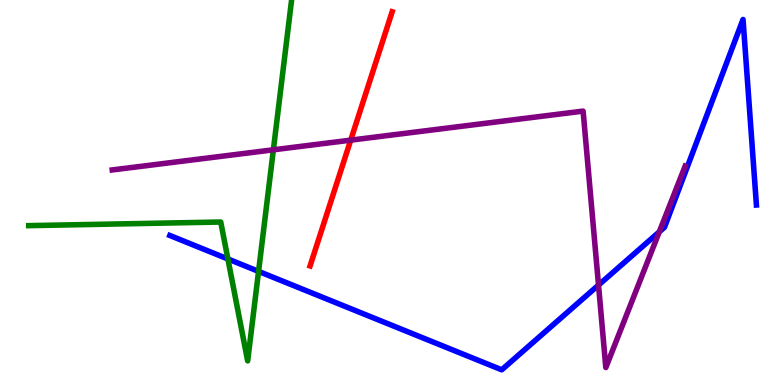[{'lines': ['blue', 'red'], 'intersections': []}, {'lines': ['green', 'red'], 'intersections': []}, {'lines': ['purple', 'red'], 'intersections': [{'x': 4.53, 'y': 6.36}]}, {'lines': ['blue', 'green'], 'intersections': [{'x': 2.94, 'y': 3.27}, {'x': 3.34, 'y': 2.95}]}, {'lines': ['blue', 'purple'], 'intersections': [{'x': 7.72, 'y': 2.6}, {'x': 8.51, 'y': 3.98}]}, {'lines': ['green', 'purple'], 'intersections': [{'x': 3.53, 'y': 6.11}]}]